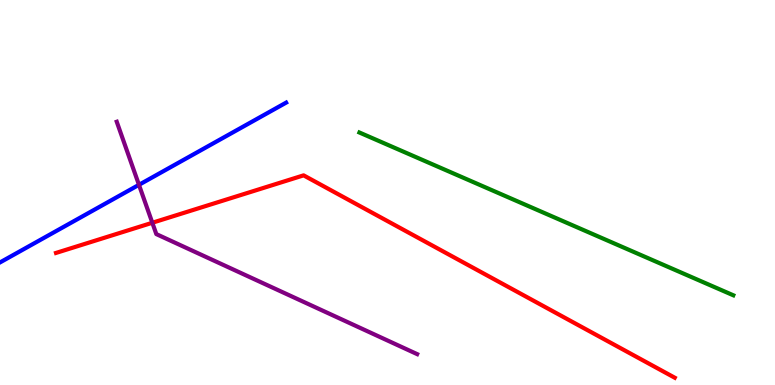[{'lines': ['blue', 'red'], 'intersections': []}, {'lines': ['green', 'red'], 'intersections': []}, {'lines': ['purple', 'red'], 'intersections': [{'x': 1.97, 'y': 4.21}]}, {'lines': ['blue', 'green'], 'intersections': []}, {'lines': ['blue', 'purple'], 'intersections': [{'x': 1.79, 'y': 5.2}]}, {'lines': ['green', 'purple'], 'intersections': []}]